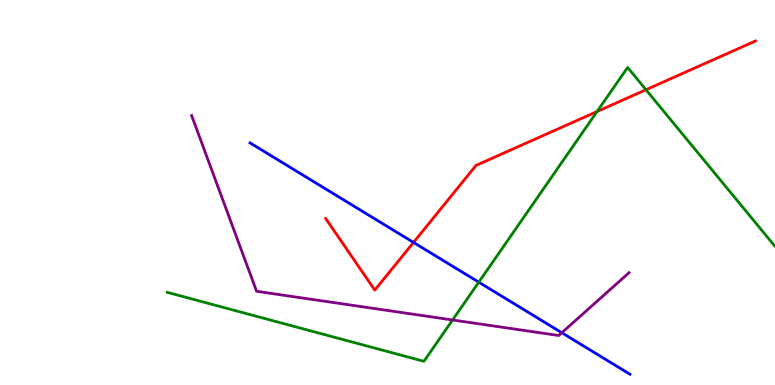[{'lines': ['blue', 'red'], 'intersections': [{'x': 5.34, 'y': 3.7}]}, {'lines': ['green', 'red'], 'intersections': [{'x': 7.7, 'y': 7.1}, {'x': 8.34, 'y': 7.67}]}, {'lines': ['purple', 'red'], 'intersections': []}, {'lines': ['blue', 'green'], 'intersections': [{'x': 6.18, 'y': 2.67}]}, {'lines': ['blue', 'purple'], 'intersections': [{'x': 7.25, 'y': 1.36}]}, {'lines': ['green', 'purple'], 'intersections': [{'x': 5.84, 'y': 1.69}]}]